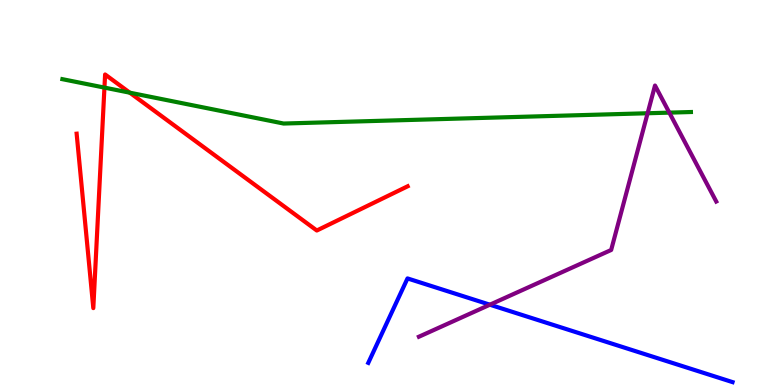[{'lines': ['blue', 'red'], 'intersections': []}, {'lines': ['green', 'red'], 'intersections': [{'x': 1.35, 'y': 7.72}, {'x': 1.67, 'y': 7.59}]}, {'lines': ['purple', 'red'], 'intersections': []}, {'lines': ['blue', 'green'], 'intersections': []}, {'lines': ['blue', 'purple'], 'intersections': [{'x': 6.32, 'y': 2.09}]}, {'lines': ['green', 'purple'], 'intersections': [{'x': 8.36, 'y': 7.06}, {'x': 8.64, 'y': 7.07}]}]